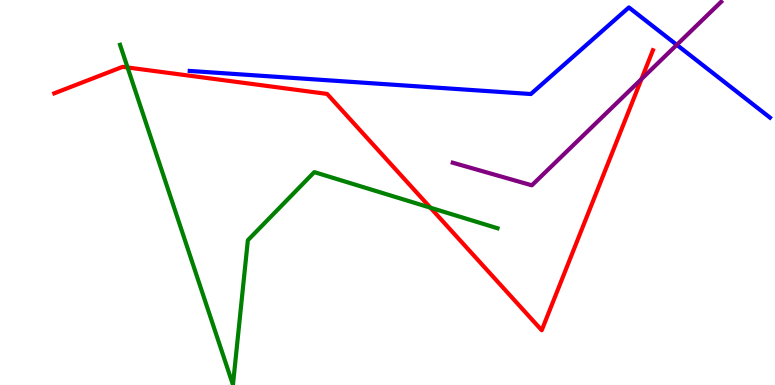[{'lines': ['blue', 'red'], 'intersections': []}, {'lines': ['green', 'red'], 'intersections': [{'x': 1.65, 'y': 8.25}, {'x': 5.55, 'y': 4.61}]}, {'lines': ['purple', 'red'], 'intersections': [{'x': 8.28, 'y': 7.95}]}, {'lines': ['blue', 'green'], 'intersections': []}, {'lines': ['blue', 'purple'], 'intersections': [{'x': 8.73, 'y': 8.84}]}, {'lines': ['green', 'purple'], 'intersections': []}]